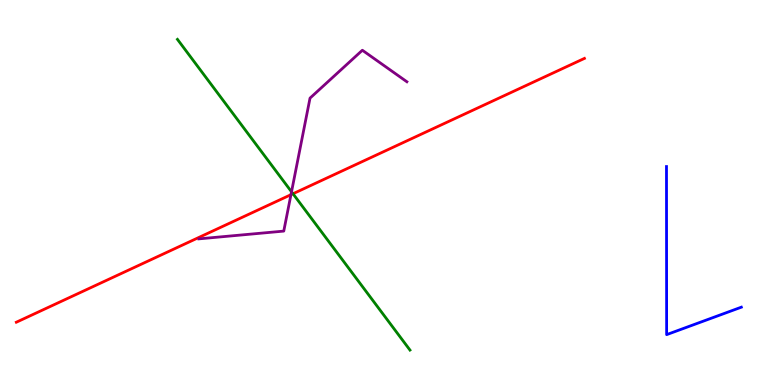[{'lines': ['blue', 'red'], 'intersections': []}, {'lines': ['green', 'red'], 'intersections': [{'x': 3.78, 'y': 4.97}]}, {'lines': ['purple', 'red'], 'intersections': [{'x': 3.75, 'y': 4.94}]}, {'lines': ['blue', 'green'], 'intersections': []}, {'lines': ['blue', 'purple'], 'intersections': []}, {'lines': ['green', 'purple'], 'intersections': [{'x': 3.76, 'y': 5.02}]}]